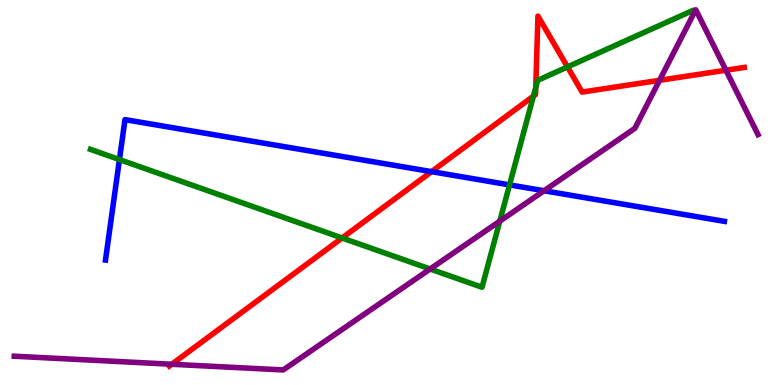[{'lines': ['blue', 'red'], 'intersections': [{'x': 5.57, 'y': 5.54}]}, {'lines': ['green', 'red'], 'intersections': [{'x': 4.41, 'y': 3.82}, {'x': 6.88, 'y': 7.5}, {'x': 6.91, 'y': 7.73}, {'x': 7.32, 'y': 8.26}]}, {'lines': ['purple', 'red'], 'intersections': [{'x': 2.22, 'y': 0.539}, {'x': 8.51, 'y': 7.91}, {'x': 9.37, 'y': 8.18}]}, {'lines': ['blue', 'green'], 'intersections': [{'x': 1.54, 'y': 5.86}, {'x': 6.57, 'y': 5.2}]}, {'lines': ['blue', 'purple'], 'intersections': [{'x': 7.02, 'y': 5.05}]}, {'lines': ['green', 'purple'], 'intersections': [{'x': 5.55, 'y': 3.01}, {'x': 6.45, 'y': 4.26}]}]